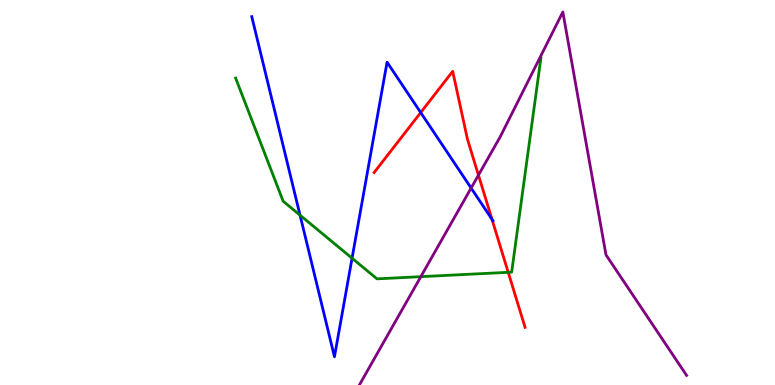[{'lines': ['blue', 'red'], 'intersections': [{'x': 5.43, 'y': 7.08}, {'x': 6.35, 'y': 4.3}]}, {'lines': ['green', 'red'], 'intersections': [{'x': 6.56, 'y': 2.93}]}, {'lines': ['purple', 'red'], 'intersections': [{'x': 6.17, 'y': 5.45}]}, {'lines': ['blue', 'green'], 'intersections': [{'x': 3.87, 'y': 4.41}, {'x': 4.54, 'y': 3.29}]}, {'lines': ['blue', 'purple'], 'intersections': [{'x': 6.08, 'y': 5.12}]}, {'lines': ['green', 'purple'], 'intersections': [{'x': 5.43, 'y': 2.81}]}]